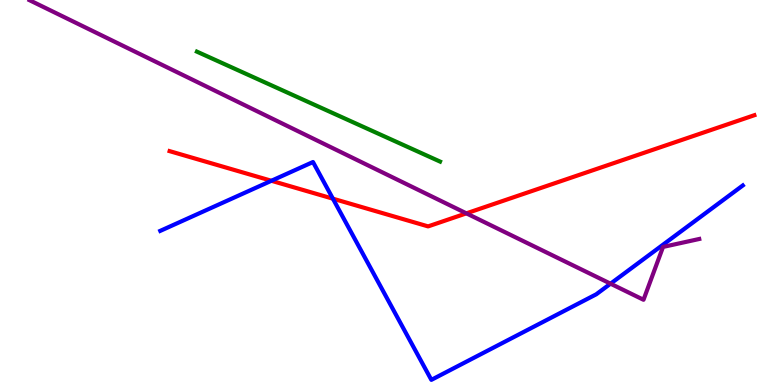[{'lines': ['blue', 'red'], 'intersections': [{'x': 3.5, 'y': 5.3}, {'x': 4.3, 'y': 4.84}]}, {'lines': ['green', 'red'], 'intersections': []}, {'lines': ['purple', 'red'], 'intersections': [{'x': 6.02, 'y': 4.46}]}, {'lines': ['blue', 'green'], 'intersections': []}, {'lines': ['blue', 'purple'], 'intersections': [{'x': 7.88, 'y': 2.63}]}, {'lines': ['green', 'purple'], 'intersections': []}]